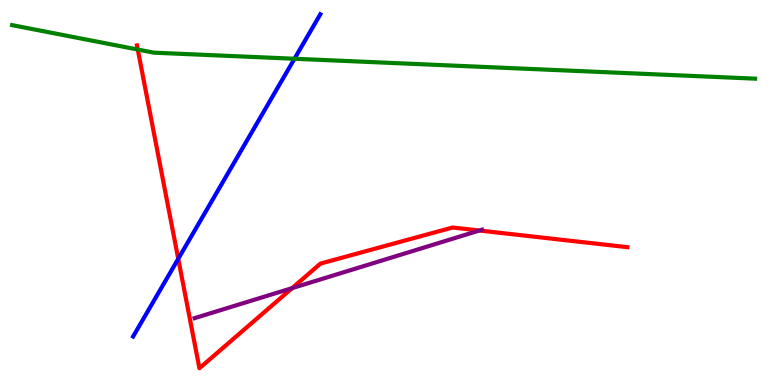[{'lines': ['blue', 'red'], 'intersections': [{'x': 2.3, 'y': 3.28}]}, {'lines': ['green', 'red'], 'intersections': [{'x': 1.78, 'y': 8.71}]}, {'lines': ['purple', 'red'], 'intersections': [{'x': 3.77, 'y': 2.52}, {'x': 6.19, 'y': 4.01}]}, {'lines': ['blue', 'green'], 'intersections': [{'x': 3.8, 'y': 8.47}]}, {'lines': ['blue', 'purple'], 'intersections': []}, {'lines': ['green', 'purple'], 'intersections': []}]